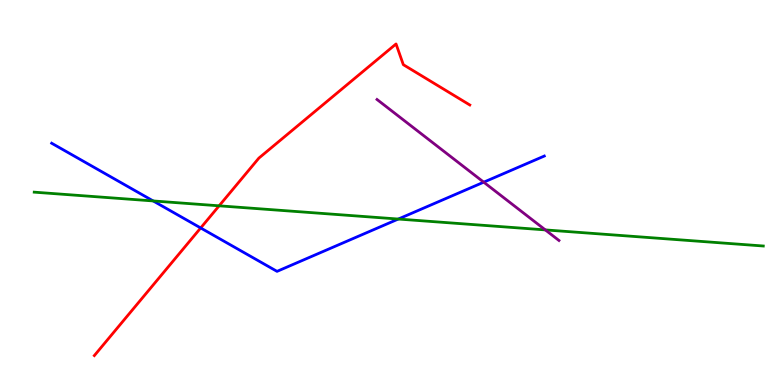[{'lines': ['blue', 'red'], 'intersections': [{'x': 2.59, 'y': 4.08}]}, {'lines': ['green', 'red'], 'intersections': [{'x': 2.83, 'y': 4.65}]}, {'lines': ['purple', 'red'], 'intersections': []}, {'lines': ['blue', 'green'], 'intersections': [{'x': 1.98, 'y': 4.78}, {'x': 5.14, 'y': 4.31}]}, {'lines': ['blue', 'purple'], 'intersections': [{'x': 6.24, 'y': 5.27}]}, {'lines': ['green', 'purple'], 'intersections': [{'x': 7.04, 'y': 4.03}]}]